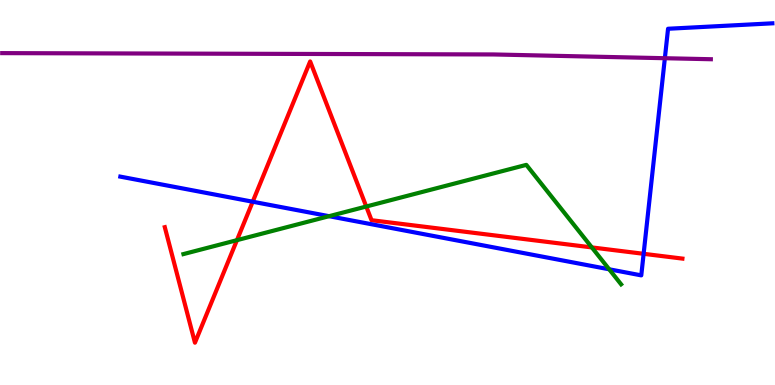[{'lines': ['blue', 'red'], 'intersections': [{'x': 3.26, 'y': 4.76}, {'x': 8.3, 'y': 3.41}]}, {'lines': ['green', 'red'], 'intersections': [{'x': 3.06, 'y': 3.76}, {'x': 4.73, 'y': 4.64}, {'x': 7.64, 'y': 3.57}]}, {'lines': ['purple', 'red'], 'intersections': []}, {'lines': ['blue', 'green'], 'intersections': [{'x': 4.25, 'y': 4.38}, {'x': 7.86, 'y': 3.01}]}, {'lines': ['blue', 'purple'], 'intersections': [{'x': 8.58, 'y': 8.49}]}, {'lines': ['green', 'purple'], 'intersections': []}]